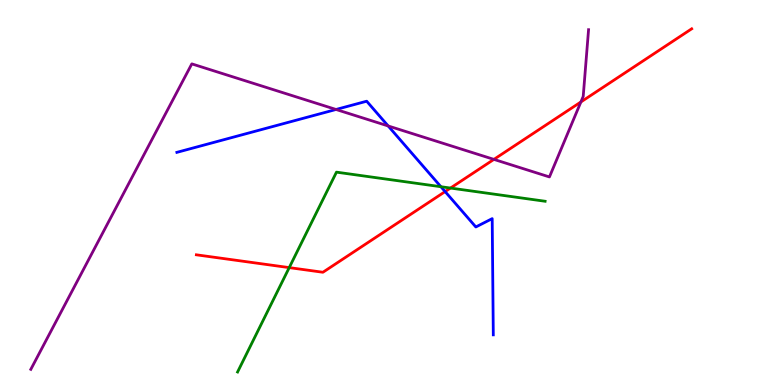[{'lines': ['blue', 'red'], 'intersections': [{'x': 5.74, 'y': 5.02}]}, {'lines': ['green', 'red'], 'intersections': [{'x': 3.73, 'y': 3.05}, {'x': 5.81, 'y': 5.12}]}, {'lines': ['purple', 'red'], 'intersections': [{'x': 6.37, 'y': 5.86}, {'x': 7.5, 'y': 7.35}]}, {'lines': ['blue', 'green'], 'intersections': [{'x': 5.69, 'y': 5.15}]}, {'lines': ['blue', 'purple'], 'intersections': [{'x': 4.34, 'y': 7.16}, {'x': 5.01, 'y': 6.73}]}, {'lines': ['green', 'purple'], 'intersections': []}]